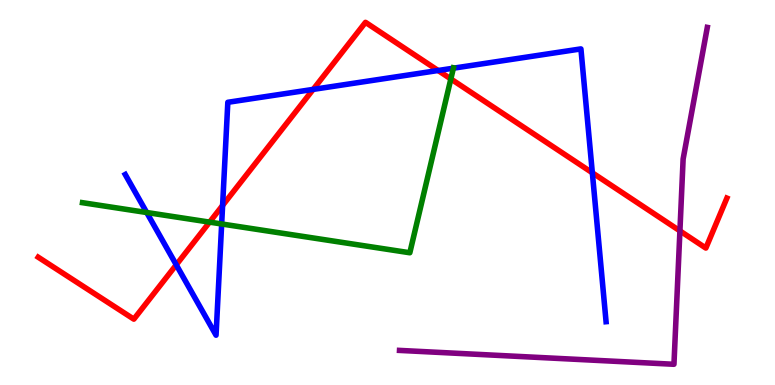[{'lines': ['blue', 'red'], 'intersections': [{'x': 2.27, 'y': 3.12}, {'x': 2.87, 'y': 4.66}, {'x': 4.04, 'y': 7.68}, {'x': 5.65, 'y': 8.17}, {'x': 7.64, 'y': 5.51}]}, {'lines': ['green', 'red'], 'intersections': [{'x': 2.7, 'y': 4.23}, {'x': 5.82, 'y': 7.95}]}, {'lines': ['purple', 'red'], 'intersections': [{'x': 8.77, 'y': 4.0}]}, {'lines': ['blue', 'green'], 'intersections': [{'x': 1.89, 'y': 4.48}, {'x': 2.86, 'y': 4.18}, {'x': 5.85, 'y': 8.23}]}, {'lines': ['blue', 'purple'], 'intersections': []}, {'lines': ['green', 'purple'], 'intersections': []}]